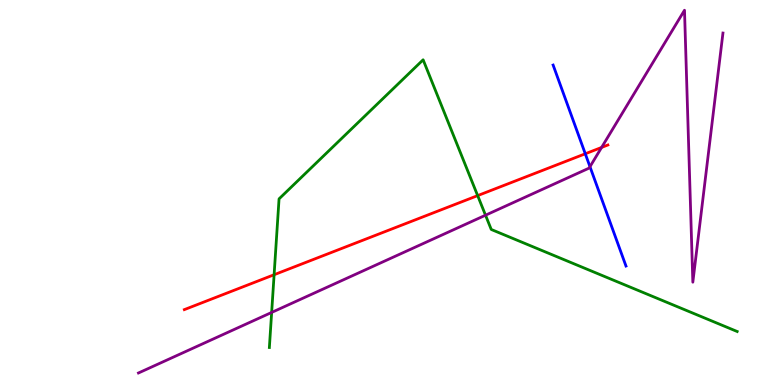[{'lines': ['blue', 'red'], 'intersections': [{'x': 7.55, 'y': 6.01}]}, {'lines': ['green', 'red'], 'intersections': [{'x': 3.54, 'y': 2.86}, {'x': 6.16, 'y': 4.92}]}, {'lines': ['purple', 'red'], 'intersections': [{'x': 7.76, 'y': 6.17}]}, {'lines': ['blue', 'green'], 'intersections': []}, {'lines': ['blue', 'purple'], 'intersections': [{'x': 7.61, 'y': 5.67}]}, {'lines': ['green', 'purple'], 'intersections': [{'x': 3.51, 'y': 1.88}, {'x': 6.26, 'y': 4.41}]}]